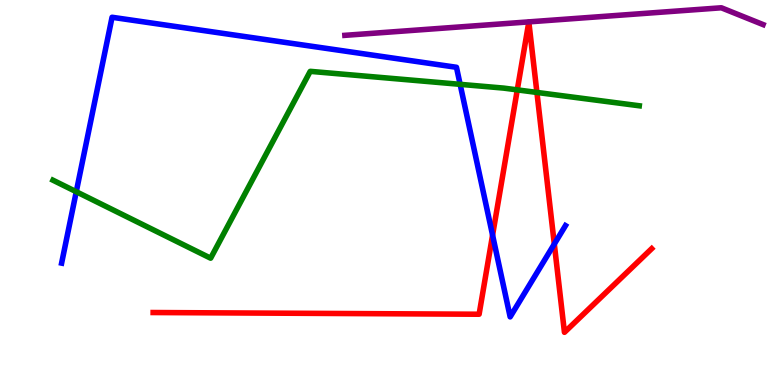[{'lines': ['blue', 'red'], 'intersections': [{'x': 6.36, 'y': 3.89}, {'x': 7.15, 'y': 3.66}]}, {'lines': ['green', 'red'], 'intersections': [{'x': 6.67, 'y': 7.67}, {'x': 6.93, 'y': 7.6}]}, {'lines': ['purple', 'red'], 'intersections': []}, {'lines': ['blue', 'green'], 'intersections': [{'x': 0.984, 'y': 5.02}, {'x': 5.94, 'y': 7.81}]}, {'lines': ['blue', 'purple'], 'intersections': []}, {'lines': ['green', 'purple'], 'intersections': []}]